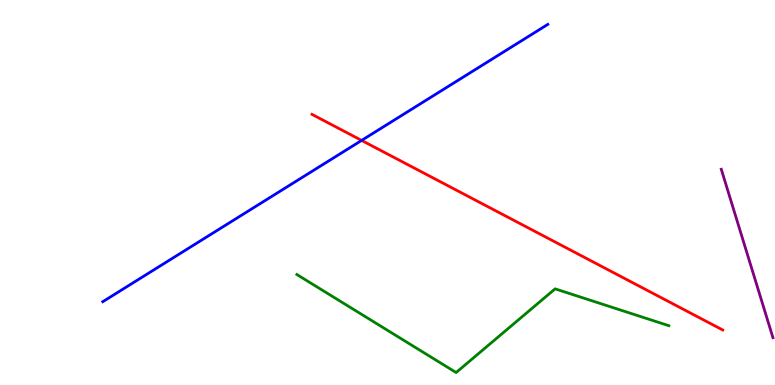[{'lines': ['blue', 'red'], 'intersections': [{'x': 4.67, 'y': 6.35}]}, {'lines': ['green', 'red'], 'intersections': []}, {'lines': ['purple', 'red'], 'intersections': []}, {'lines': ['blue', 'green'], 'intersections': []}, {'lines': ['blue', 'purple'], 'intersections': []}, {'lines': ['green', 'purple'], 'intersections': []}]